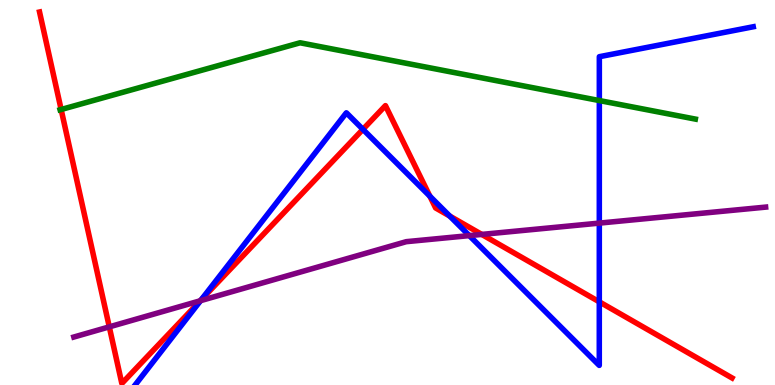[{'lines': ['blue', 'red'], 'intersections': [{'x': 2.6, 'y': 2.22}, {'x': 4.68, 'y': 6.64}, {'x': 5.55, 'y': 4.9}, {'x': 5.8, 'y': 4.39}, {'x': 7.73, 'y': 2.16}]}, {'lines': ['green', 'red'], 'intersections': [{'x': 0.789, 'y': 7.16}]}, {'lines': ['purple', 'red'], 'intersections': [{'x': 1.41, 'y': 1.51}, {'x': 2.58, 'y': 2.19}, {'x': 6.22, 'y': 3.91}]}, {'lines': ['blue', 'green'], 'intersections': [{'x': 7.73, 'y': 7.39}]}, {'lines': ['blue', 'purple'], 'intersections': [{'x': 2.59, 'y': 2.19}, {'x': 6.06, 'y': 3.88}, {'x': 7.73, 'y': 4.2}]}, {'lines': ['green', 'purple'], 'intersections': []}]